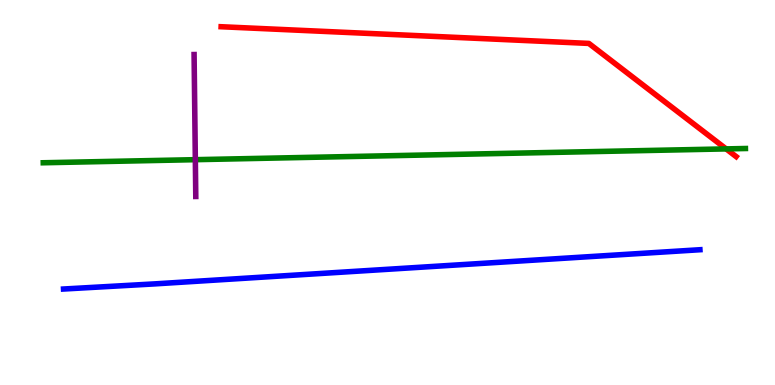[{'lines': ['blue', 'red'], 'intersections': []}, {'lines': ['green', 'red'], 'intersections': [{'x': 9.37, 'y': 6.13}]}, {'lines': ['purple', 'red'], 'intersections': []}, {'lines': ['blue', 'green'], 'intersections': []}, {'lines': ['blue', 'purple'], 'intersections': []}, {'lines': ['green', 'purple'], 'intersections': [{'x': 2.52, 'y': 5.85}]}]